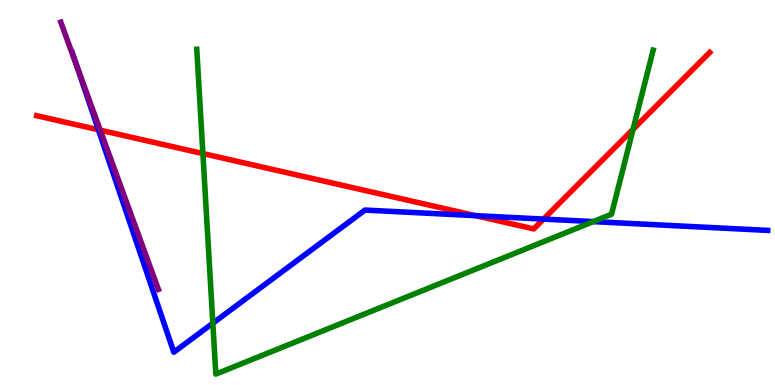[{'lines': ['blue', 'red'], 'intersections': [{'x': 1.27, 'y': 6.63}, {'x': 6.14, 'y': 4.4}, {'x': 7.01, 'y': 4.31}]}, {'lines': ['green', 'red'], 'intersections': [{'x': 2.62, 'y': 6.01}, {'x': 8.17, 'y': 6.64}]}, {'lines': ['purple', 'red'], 'intersections': [{'x': 1.29, 'y': 6.62}]}, {'lines': ['blue', 'green'], 'intersections': [{'x': 2.75, 'y': 1.61}, {'x': 7.66, 'y': 4.24}]}, {'lines': ['blue', 'purple'], 'intersections': [{'x': 0.994, 'y': 8.27}]}, {'lines': ['green', 'purple'], 'intersections': []}]